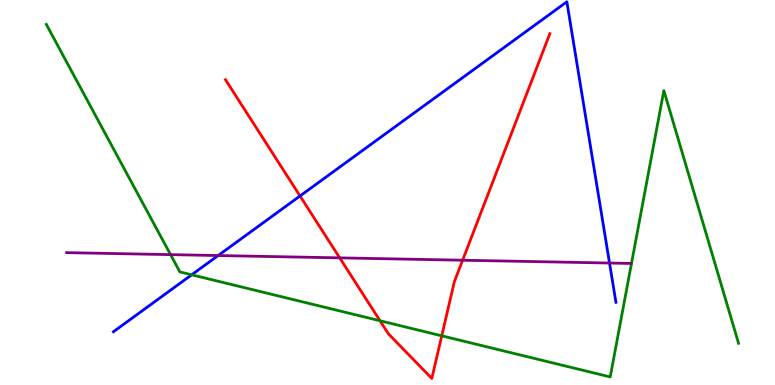[{'lines': ['blue', 'red'], 'intersections': [{'x': 3.87, 'y': 4.91}]}, {'lines': ['green', 'red'], 'intersections': [{'x': 4.9, 'y': 1.67}, {'x': 5.7, 'y': 1.28}]}, {'lines': ['purple', 'red'], 'intersections': [{'x': 4.38, 'y': 3.3}, {'x': 5.97, 'y': 3.24}]}, {'lines': ['blue', 'green'], 'intersections': [{'x': 2.47, 'y': 2.86}]}, {'lines': ['blue', 'purple'], 'intersections': [{'x': 2.81, 'y': 3.36}, {'x': 7.86, 'y': 3.17}]}, {'lines': ['green', 'purple'], 'intersections': [{'x': 2.2, 'y': 3.39}]}]